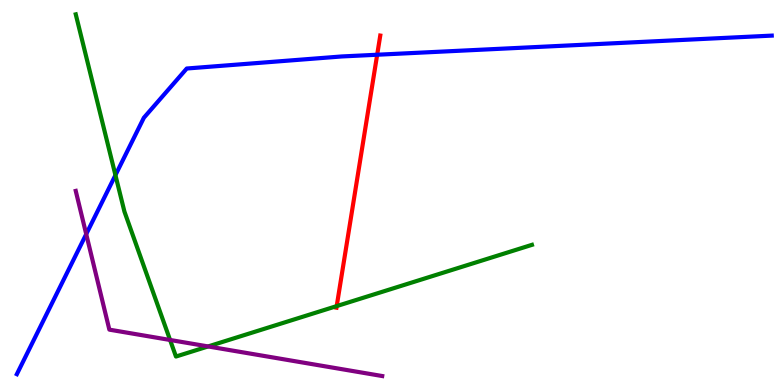[{'lines': ['blue', 'red'], 'intersections': [{'x': 4.87, 'y': 8.58}]}, {'lines': ['green', 'red'], 'intersections': [{'x': 4.34, 'y': 2.05}]}, {'lines': ['purple', 'red'], 'intersections': []}, {'lines': ['blue', 'green'], 'intersections': [{'x': 1.49, 'y': 5.45}]}, {'lines': ['blue', 'purple'], 'intersections': [{'x': 1.11, 'y': 3.92}]}, {'lines': ['green', 'purple'], 'intersections': [{'x': 2.19, 'y': 1.17}, {'x': 2.69, 'y': 1.0}]}]